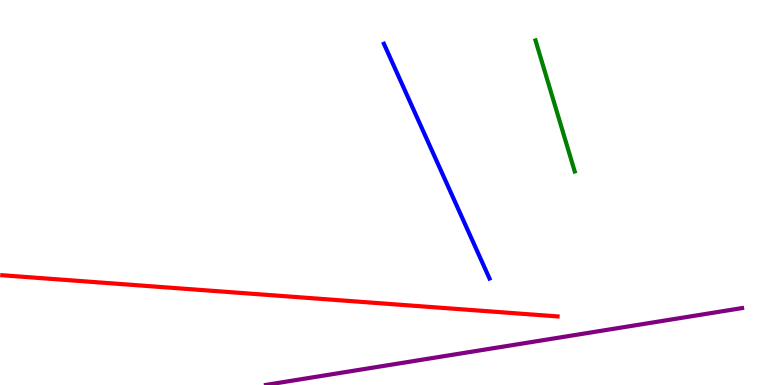[{'lines': ['blue', 'red'], 'intersections': []}, {'lines': ['green', 'red'], 'intersections': []}, {'lines': ['purple', 'red'], 'intersections': []}, {'lines': ['blue', 'green'], 'intersections': []}, {'lines': ['blue', 'purple'], 'intersections': []}, {'lines': ['green', 'purple'], 'intersections': []}]